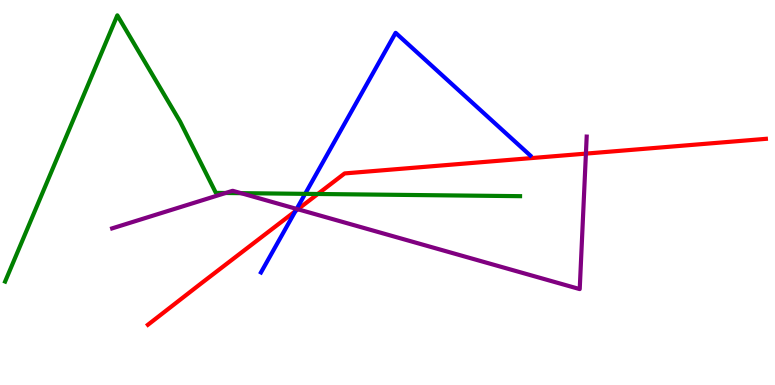[{'lines': ['blue', 'red'], 'intersections': [{'x': 3.81, 'y': 4.52}]}, {'lines': ['green', 'red'], 'intersections': [{'x': 4.1, 'y': 4.96}]}, {'lines': ['purple', 'red'], 'intersections': [{'x': 3.84, 'y': 4.56}, {'x': 7.56, 'y': 6.01}]}, {'lines': ['blue', 'green'], 'intersections': [{'x': 3.94, 'y': 4.96}]}, {'lines': ['blue', 'purple'], 'intersections': [{'x': 3.83, 'y': 4.57}]}, {'lines': ['green', 'purple'], 'intersections': [{'x': 2.91, 'y': 4.99}, {'x': 3.11, 'y': 4.98}]}]